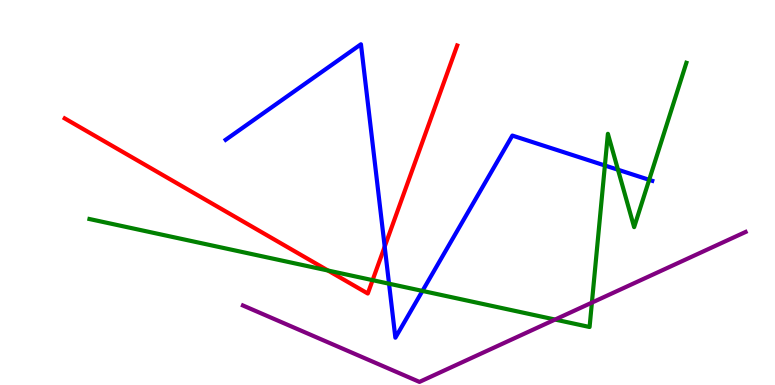[{'lines': ['blue', 'red'], 'intersections': [{'x': 4.96, 'y': 3.59}]}, {'lines': ['green', 'red'], 'intersections': [{'x': 4.23, 'y': 2.97}, {'x': 4.81, 'y': 2.72}]}, {'lines': ['purple', 'red'], 'intersections': []}, {'lines': ['blue', 'green'], 'intersections': [{'x': 5.02, 'y': 2.63}, {'x': 5.45, 'y': 2.44}, {'x': 7.81, 'y': 5.7}, {'x': 7.97, 'y': 5.59}, {'x': 8.38, 'y': 5.33}]}, {'lines': ['blue', 'purple'], 'intersections': []}, {'lines': ['green', 'purple'], 'intersections': [{'x': 7.16, 'y': 1.7}, {'x': 7.64, 'y': 2.14}]}]